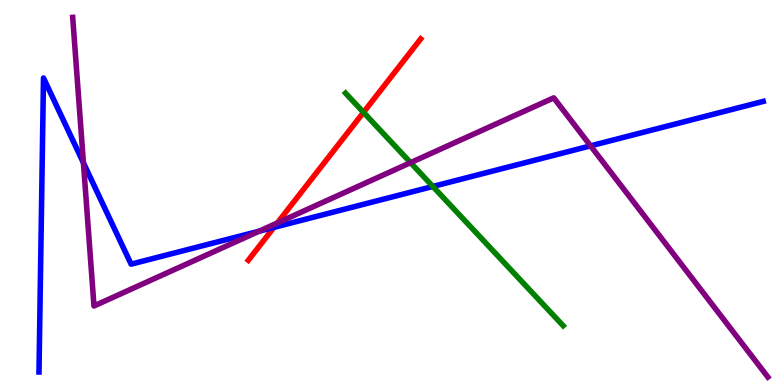[{'lines': ['blue', 'red'], 'intersections': [{'x': 3.53, 'y': 4.09}]}, {'lines': ['green', 'red'], 'intersections': [{'x': 4.69, 'y': 7.08}]}, {'lines': ['purple', 'red'], 'intersections': [{'x': 3.58, 'y': 4.21}]}, {'lines': ['blue', 'green'], 'intersections': [{'x': 5.59, 'y': 5.16}]}, {'lines': ['blue', 'purple'], 'intersections': [{'x': 1.08, 'y': 5.77}, {'x': 3.34, 'y': 4.0}, {'x': 7.62, 'y': 6.21}]}, {'lines': ['green', 'purple'], 'intersections': [{'x': 5.3, 'y': 5.78}]}]